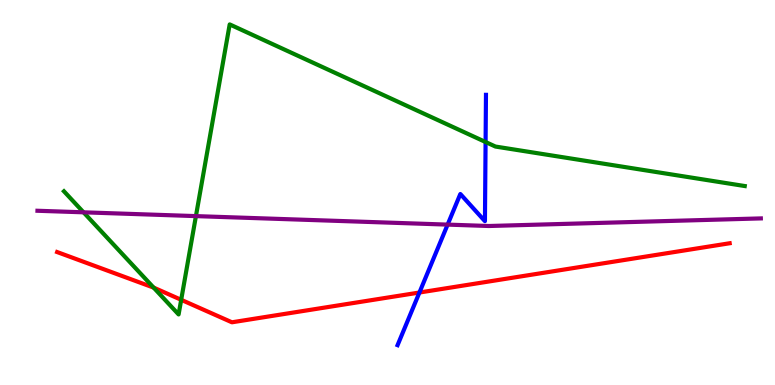[{'lines': ['blue', 'red'], 'intersections': [{'x': 5.41, 'y': 2.4}]}, {'lines': ['green', 'red'], 'intersections': [{'x': 1.98, 'y': 2.53}, {'x': 2.34, 'y': 2.21}]}, {'lines': ['purple', 'red'], 'intersections': []}, {'lines': ['blue', 'green'], 'intersections': [{'x': 6.27, 'y': 6.31}]}, {'lines': ['blue', 'purple'], 'intersections': [{'x': 5.78, 'y': 4.17}]}, {'lines': ['green', 'purple'], 'intersections': [{'x': 1.08, 'y': 4.49}, {'x': 2.53, 'y': 4.39}]}]